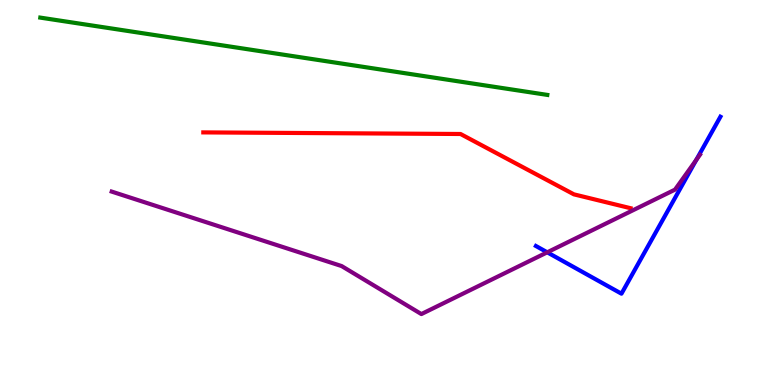[{'lines': ['blue', 'red'], 'intersections': []}, {'lines': ['green', 'red'], 'intersections': []}, {'lines': ['purple', 'red'], 'intersections': []}, {'lines': ['blue', 'green'], 'intersections': []}, {'lines': ['blue', 'purple'], 'intersections': [{'x': 7.06, 'y': 3.45}, {'x': 8.98, 'y': 5.85}]}, {'lines': ['green', 'purple'], 'intersections': []}]